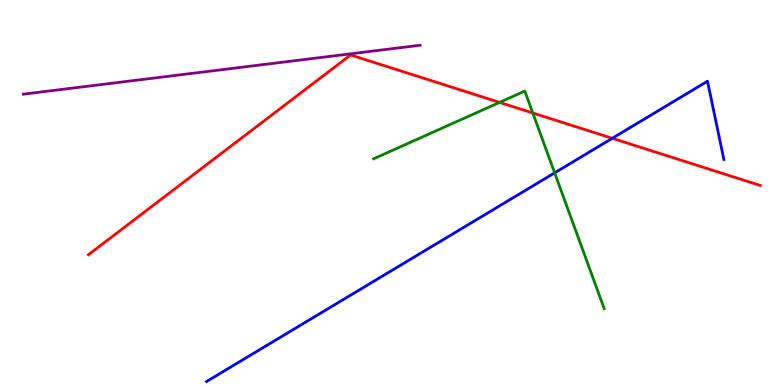[{'lines': ['blue', 'red'], 'intersections': [{'x': 7.9, 'y': 6.41}]}, {'lines': ['green', 'red'], 'intersections': [{'x': 6.45, 'y': 7.34}, {'x': 6.87, 'y': 7.07}]}, {'lines': ['purple', 'red'], 'intersections': []}, {'lines': ['blue', 'green'], 'intersections': [{'x': 7.16, 'y': 5.51}]}, {'lines': ['blue', 'purple'], 'intersections': []}, {'lines': ['green', 'purple'], 'intersections': []}]